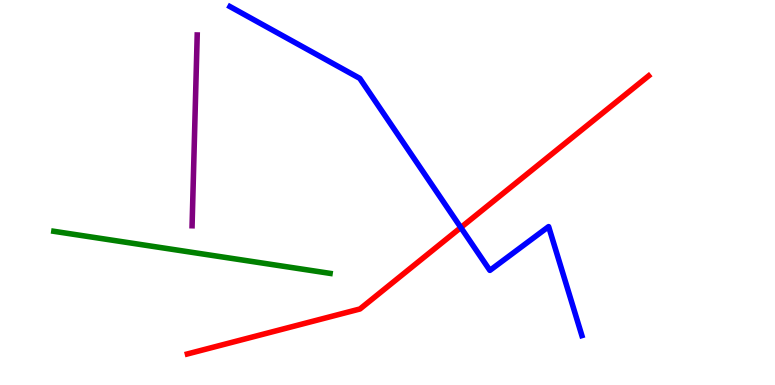[{'lines': ['blue', 'red'], 'intersections': [{'x': 5.95, 'y': 4.09}]}, {'lines': ['green', 'red'], 'intersections': []}, {'lines': ['purple', 'red'], 'intersections': []}, {'lines': ['blue', 'green'], 'intersections': []}, {'lines': ['blue', 'purple'], 'intersections': []}, {'lines': ['green', 'purple'], 'intersections': []}]